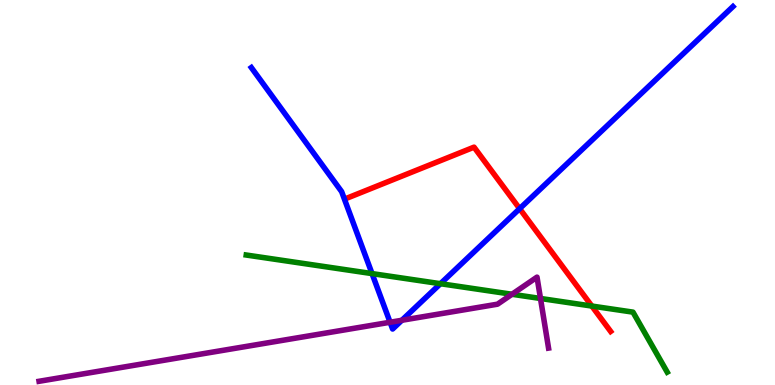[{'lines': ['blue', 'red'], 'intersections': [{'x': 6.71, 'y': 4.58}]}, {'lines': ['green', 'red'], 'intersections': [{'x': 7.64, 'y': 2.05}]}, {'lines': ['purple', 'red'], 'intersections': []}, {'lines': ['blue', 'green'], 'intersections': [{'x': 4.8, 'y': 2.89}, {'x': 5.68, 'y': 2.63}]}, {'lines': ['blue', 'purple'], 'intersections': [{'x': 5.03, 'y': 1.63}, {'x': 5.19, 'y': 1.68}]}, {'lines': ['green', 'purple'], 'intersections': [{'x': 6.61, 'y': 2.36}, {'x': 6.97, 'y': 2.25}]}]